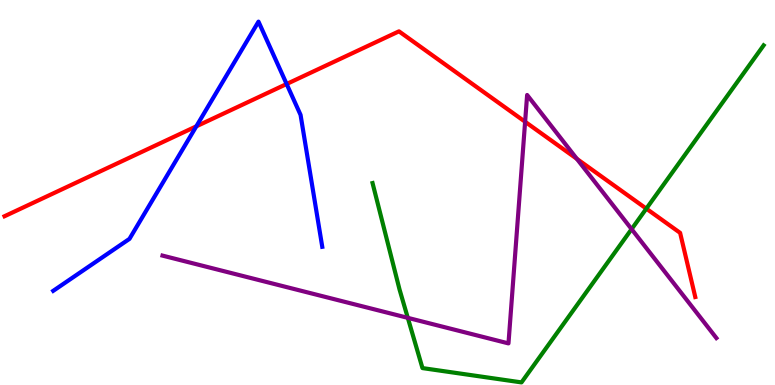[{'lines': ['blue', 'red'], 'intersections': [{'x': 2.53, 'y': 6.72}, {'x': 3.7, 'y': 7.82}]}, {'lines': ['green', 'red'], 'intersections': [{'x': 8.34, 'y': 4.58}]}, {'lines': ['purple', 'red'], 'intersections': [{'x': 6.78, 'y': 6.84}, {'x': 7.44, 'y': 5.87}]}, {'lines': ['blue', 'green'], 'intersections': []}, {'lines': ['blue', 'purple'], 'intersections': []}, {'lines': ['green', 'purple'], 'intersections': [{'x': 5.26, 'y': 1.74}, {'x': 8.15, 'y': 4.05}]}]